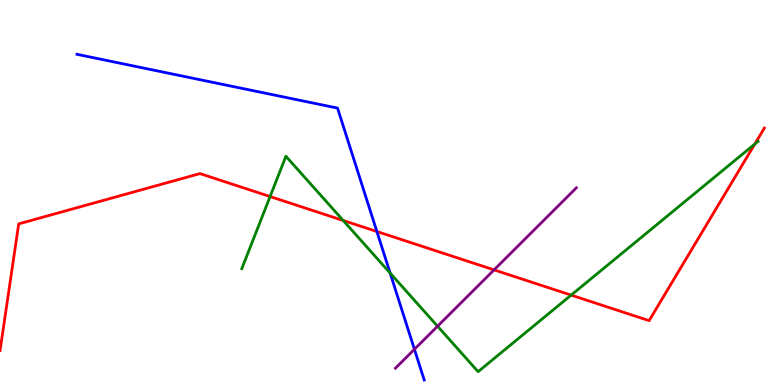[{'lines': ['blue', 'red'], 'intersections': [{'x': 4.86, 'y': 3.99}]}, {'lines': ['green', 'red'], 'intersections': [{'x': 3.49, 'y': 4.89}, {'x': 4.43, 'y': 4.27}, {'x': 7.37, 'y': 2.33}, {'x': 9.74, 'y': 6.26}]}, {'lines': ['purple', 'red'], 'intersections': [{'x': 6.38, 'y': 2.99}]}, {'lines': ['blue', 'green'], 'intersections': [{'x': 5.03, 'y': 2.91}]}, {'lines': ['blue', 'purple'], 'intersections': [{'x': 5.35, 'y': 0.928}]}, {'lines': ['green', 'purple'], 'intersections': [{'x': 5.65, 'y': 1.53}]}]